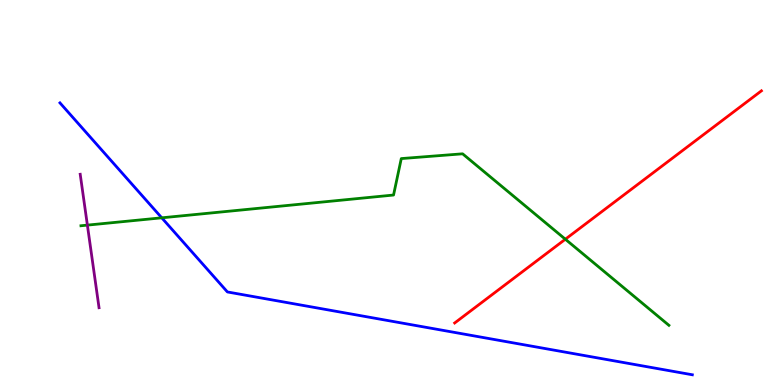[{'lines': ['blue', 'red'], 'intersections': []}, {'lines': ['green', 'red'], 'intersections': [{'x': 7.29, 'y': 3.79}]}, {'lines': ['purple', 'red'], 'intersections': []}, {'lines': ['blue', 'green'], 'intersections': [{'x': 2.09, 'y': 4.34}]}, {'lines': ['blue', 'purple'], 'intersections': []}, {'lines': ['green', 'purple'], 'intersections': [{'x': 1.13, 'y': 4.15}]}]